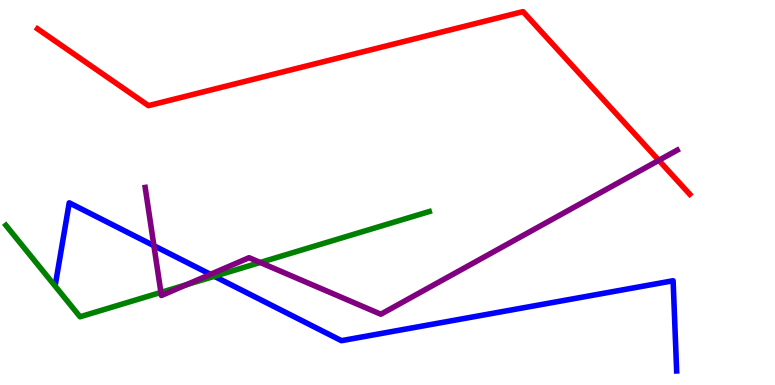[{'lines': ['blue', 'red'], 'intersections': []}, {'lines': ['green', 'red'], 'intersections': []}, {'lines': ['purple', 'red'], 'intersections': [{'x': 8.5, 'y': 5.84}]}, {'lines': ['blue', 'green'], 'intersections': [{'x': 2.77, 'y': 2.82}]}, {'lines': ['blue', 'purple'], 'intersections': [{'x': 1.99, 'y': 3.62}, {'x': 2.72, 'y': 2.87}]}, {'lines': ['green', 'purple'], 'intersections': [{'x': 2.08, 'y': 2.41}, {'x': 2.4, 'y': 2.6}, {'x': 3.36, 'y': 3.18}]}]